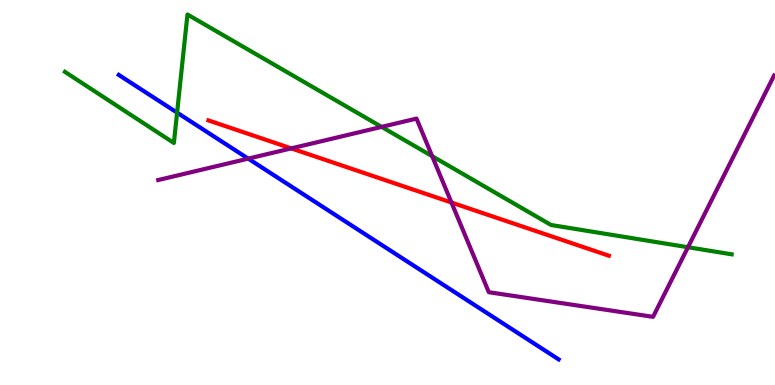[{'lines': ['blue', 'red'], 'intersections': []}, {'lines': ['green', 'red'], 'intersections': []}, {'lines': ['purple', 'red'], 'intersections': [{'x': 3.76, 'y': 6.15}, {'x': 5.83, 'y': 4.74}]}, {'lines': ['blue', 'green'], 'intersections': [{'x': 2.28, 'y': 7.07}]}, {'lines': ['blue', 'purple'], 'intersections': [{'x': 3.2, 'y': 5.88}]}, {'lines': ['green', 'purple'], 'intersections': [{'x': 4.92, 'y': 6.7}, {'x': 5.58, 'y': 5.94}, {'x': 8.88, 'y': 3.58}]}]